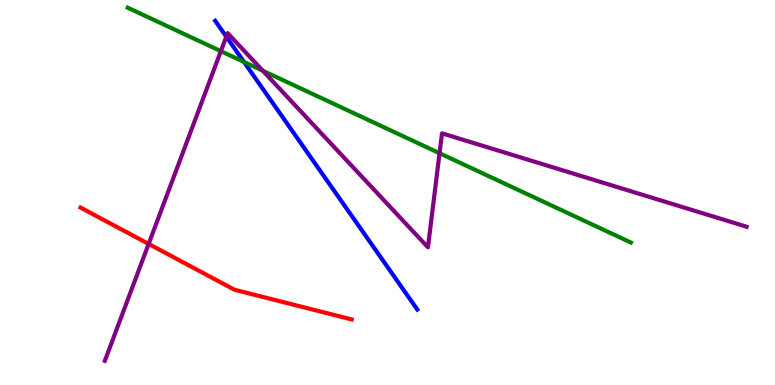[{'lines': ['blue', 'red'], 'intersections': []}, {'lines': ['green', 'red'], 'intersections': []}, {'lines': ['purple', 'red'], 'intersections': [{'x': 1.92, 'y': 3.66}]}, {'lines': ['blue', 'green'], 'intersections': [{'x': 3.15, 'y': 8.39}]}, {'lines': ['blue', 'purple'], 'intersections': [{'x': 2.92, 'y': 9.05}]}, {'lines': ['green', 'purple'], 'intersections': [{'x': 2.85, 'y': 8.67}, {'x': 3.39, 'y': 8.16}, {'x': 5.67, 'y': 6.02}]}]